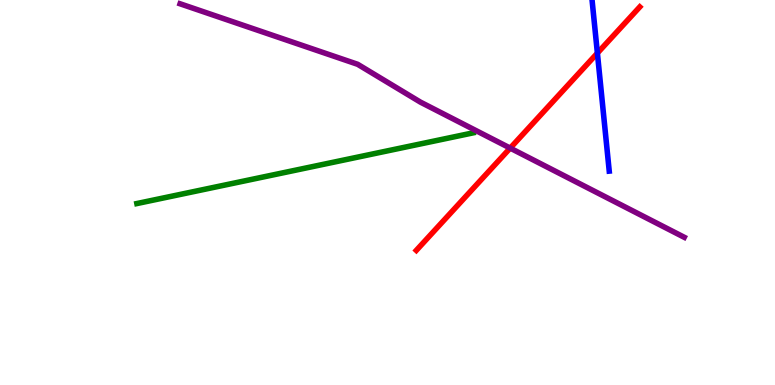[{'lines': ['blue', 'red'], 'intersections': [{'x': 7.71, 'y': 8.62}]}, {'lines': ['green', 'red'], 'intersections': []}, {'lines': ['purple', 'red'], 'intersections': [{'x': 6.58, 'y': 6.15}]}, {'lines': ['blue', 'green'], 'intersections': []}, {'lines': ['blue', 'purple'], 'intersections': []}, {'lines': ['green', 'purple'], 'intersections': []}]